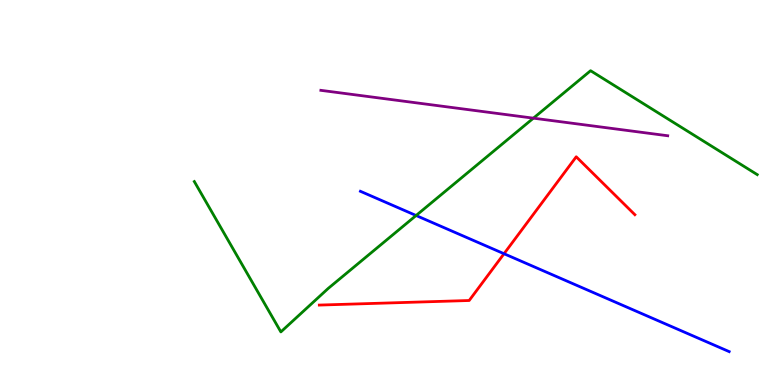[{'lines': ['blue', 'red'], 'intersections': [{'x': 6.5, 'y': 3.41}]}, {'lines': ['green', 'red'], 'intersections': []}, {'lines': ['purple', 'red'], 'intersections': []}, {'lines': ['blue', 'green'], 'intersections': [{'x': 5.37, 'y': 4.4}]}, {'lines': ['blue', 'purple'], 'intersections': []}, {'lines': ['green', 'purple'], 'intersections': [{'x': 6.88, 'y': 6.93}]}]